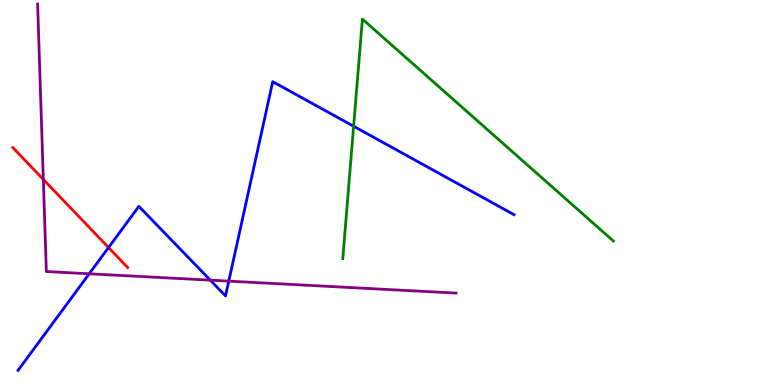[{'lines': ['blue', 'red'], 'intersections': [{'x': 1.4, 'y': 3.57}]}, {'lines': ['green', 'red'], 'intersections': []}, {'lines': ['purple', 'red'], 'intersections': [{'x': 0.559, 'y': 5.34}]}, {'lines': ['blue', 'green'], 'intersections': [{'x': 4.56, 'y': 6.72}]}, {'lines': ['blue', 'purple'], 'intersections': [{'x': 1.15, 'y': 2.89}, {'x': 2.71, 'y': 2.72}, {'x': 2.95, 'y': 2.7}]}, {'lines': ['green', 'purple'], 'intersections': []}]